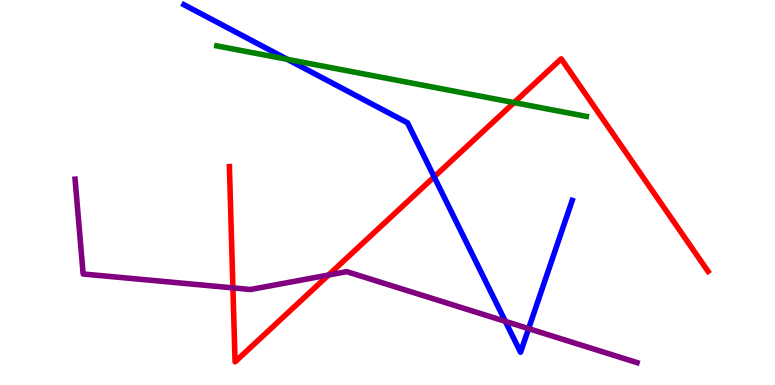[{'lines': ['blue', 'red'], 'intersections': [{'x': 5.6, 'y': 5.41}]}, {'lines': ['green', 'red'], 'intersections': [{'x': 6.63, 'y': 7.34}]}, {'lines': ['purple', 'red'], 'intersections': [{'x': 3.01, 'y': 2.52}, {'x': 4.24, 'y': 2.86}]}, {'lines': ['blue', 'green'], 'intersections': [{'x': 3.71, 'y': 8.46}]}, {'lines': ['blue', 'purple'], 'intersections': [{'x': 6.52, 'y': 1.65}, {'x': 6.82, 'y': 1.46}]}, {'lines': ['green', 'purple'], 'intersections': []}]